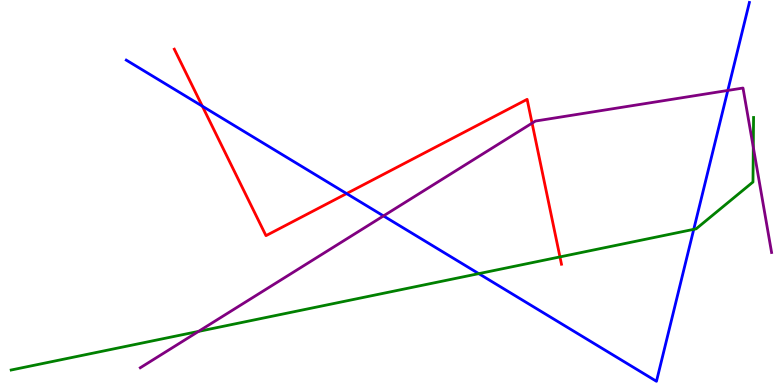[{'lines': ['blue', 'red'], 'intersections': [{'x': 2.61, 'y': 7.24}, {'x': 4.47, 'y': 4.97}]}, {'lines': ['green', 'red'], 'intersections': [{'x': 7.23, 'y': 3.33}]}, {'lines': ['purple', 'red'], 'intersections': [{'x': 6.87, 'y': 6.8}]}, {'lines': ['blue', 'green'], 'intersections': [{'x': 6.18, 'y': 2.89}, {'x': 8.95, 'y': 4.04}]}, {'lines': ['blue', 'purple'], 'intersections': [{'x': 4.95, 'y': 4.39}, {'x': 9.39, 'y': 7.65}]}, {'lines': ['green', 'purple'], 'intersections': [{'x': 2.56, 'y': 1.39}, {'x': 9.72, 'y': 6.18}]}]